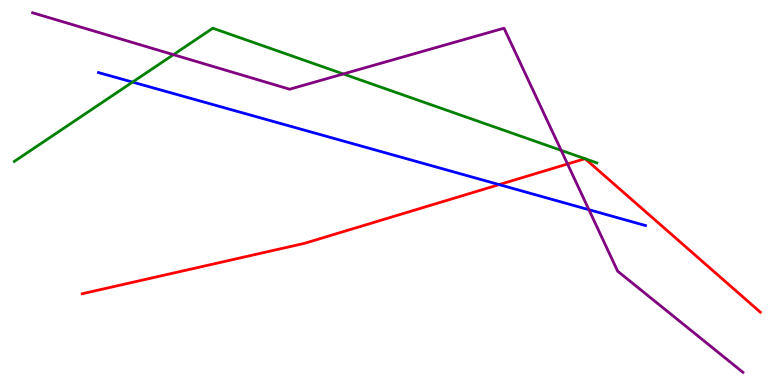[{'lines': ['blue', 'red'], 'intersections': [{'x': 6.44, 'y': 5.2}]}, {'lines': ['green', 'red'], 'intersections': [{'x': 7.55, 'y': 5.88}, {'x': 7.55, 'y': 5.88}]}, {'lines': ['purple', 'red'], 'intersections': [{'x': 7.32, 'y': 5.74}]}, {'lines': ['blue', 'green'], 'intersections': [{'x': 1.71, 'y': 7.87}]}, {'lines': ['blue', 'purple'], 'intersections': [{'x': 7.6, 'y': 4.55}]}, {'lines': ['green', 'purple'], 'intersections': [{'x': 2.24, 'y': 8.58}, {'x': 4.43, 'y': 8.08}, {'x': 7.24, 'y': 6.09}]}]